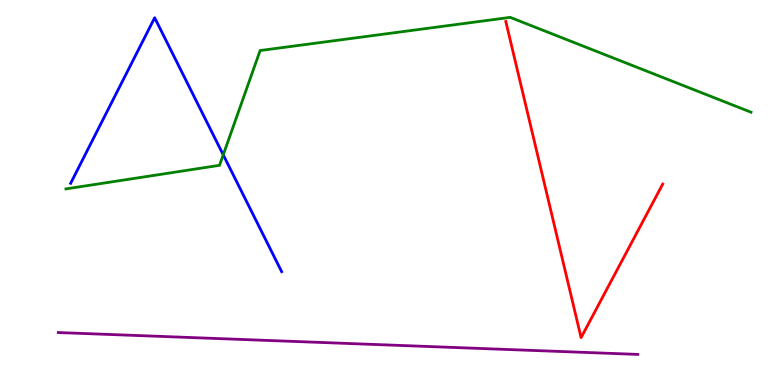[{'lines': ['blue', 'red'], 'intersections': []}, {'lines': ['green', 'red'], 'intersections': []}, {'lines': ['purple', 'red'], 'intersections': []}, {'lines': ['blue', 'green'], 'intersections': [{'x': 2.88, 'y': 5.98}]}, {'lines': ['blue', 'purple'], 'intersections': []}, {'lines': ['green', 'purple'], 'intersections': []}]